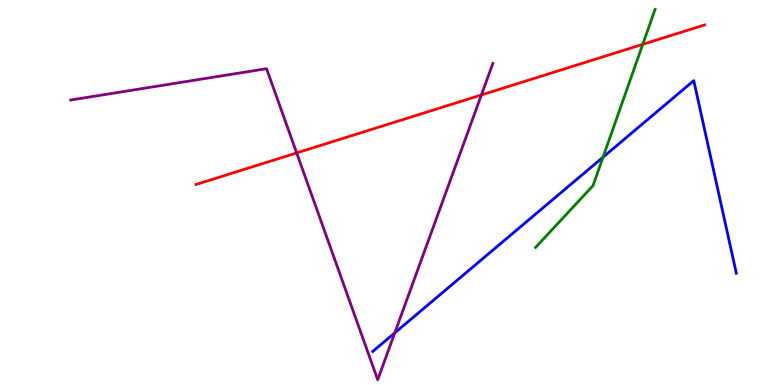[{'lines': ['blue', 'red'], 'intersections': []}, {'lines': ['green', 'red'], 'intersections': [{'x': 8.29, 'y': 8.85}]}, {'lines': ['purple', 'red'], 'intersections': [{'x': 3.83, 'y': 6.03}, {'x': 6.21, 'y': 7.53}]}, {'lines': ['blue', 'green'], 'intersections': [{'x': 7.78, 'y': 5.92}]}, {'lines': ['blue', 'purple'], 'intersections': [{'x': 5.09, 'y': 1.35}]}, {'lines': ['green', 'purple'], 'intersections': []}]